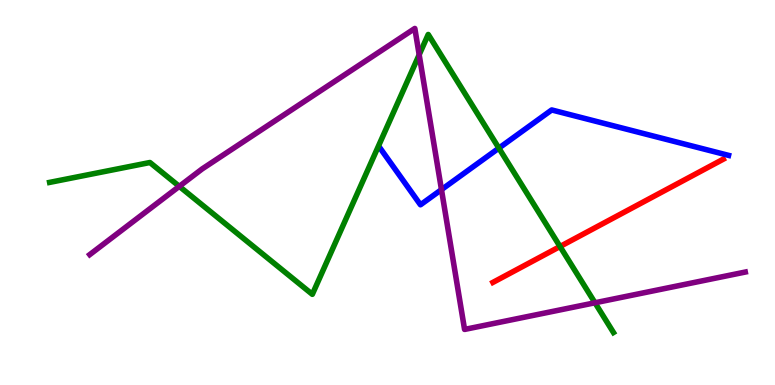[{'lines': ['blue', 'red'], 'intersections': []}, {'lines': ['green', 'red'], 'intersections': [{'x': 7.23, 'y': 3.6}]}, {'lines': ['purple', 'red'], 'intersections': []}, {'lines': ['blue', 'green'], 'intersections': [{'x': 6.44, 'y': 6.15}]}, {'lines': ['blue', 'purple'], 'intersections': [{'x': 5.7, 'y': 5.07}]}, {'lines': ['green', 'purple'], 'intersections': [{'x': 2.31, 'y': 5.16}, {'x': 5.41, 'y': 8.58}, {'x': 7.68, 'y': 2.14}]}]